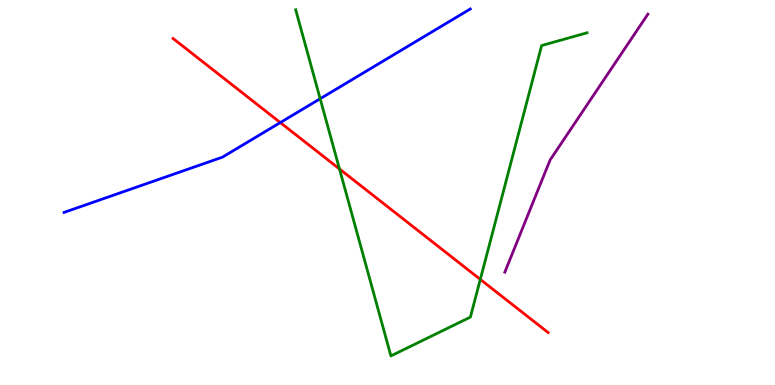[{'lines': ['blue', 'red'], 'intersections': [{'x': 3.62, 'y': 6.82}]}, {'lines': ['green', 'red'], 'intersections': [{'x': 4.38, 'y': 5.61}, {'x': 6.2, 'y': 2.74}]}, {'lines': ['purple', 'red'], 'intersections': []}, {'lines': ['blue', 'green'], 'intersections': [{'x': 4.13, 'y': 7.44}]}, {'lines': ['blue', 'purple'], 'intersections': []}, {'lines': ['green', 'purple'], 'intersections': []}]